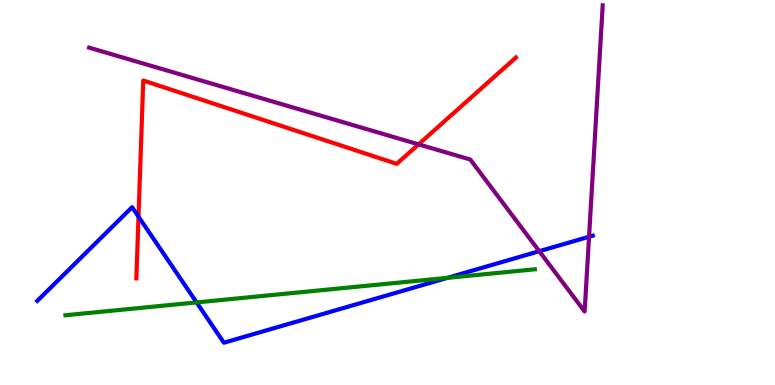[{'lines': ['blue', 'red'], 'intersections': [{'x': 1.79, 'y': 4.37}]}, {'lines': ['green', 'red'], 'intersections': []}, {'lines': ['purple', 'red'], 'intersections': [{'x': 5.4, 'y': 6.25}]}, {'lines': ['blue', 'green'], 'intersections': [{'x': 2.54, 'y': 2.15}, {'x': 5.77, 'y': 2.78}]}, {'lines': ['blue', 'purple'], 'intersections': [{'x': 6.96, 'y': 3.48}, {'x': 7.6, 'y': 3.85}]}, {'lines': ['green', 'purple'], 'intersections': []}]